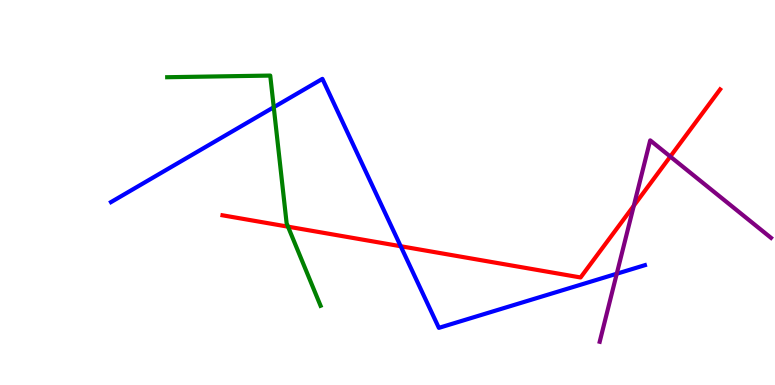[{'lines': ['blue', 'red'], 'intersections': [{'x': 5.17, 'y': 3.6}]}, {'lines': ['green', 'red'], 'intersections': [{'x': 3.72, 'y': 4.11}]}, {'lines': ['purple', 'red'], 'intersections': [{'x': 8.18, 'y': 4.66}, {'x': 8.65, 'y': 5.93}]}, {'lines': ['blue', 'green'], 'intersections': [{'x': 3.53, 'y': 7.21}]}, {'lines': ['blue', 'purple'], 'intersections': [{'x': 7.96, 'y': 2.89}]}, {'lines': ['green', 'purple'], 'intersections': []}]